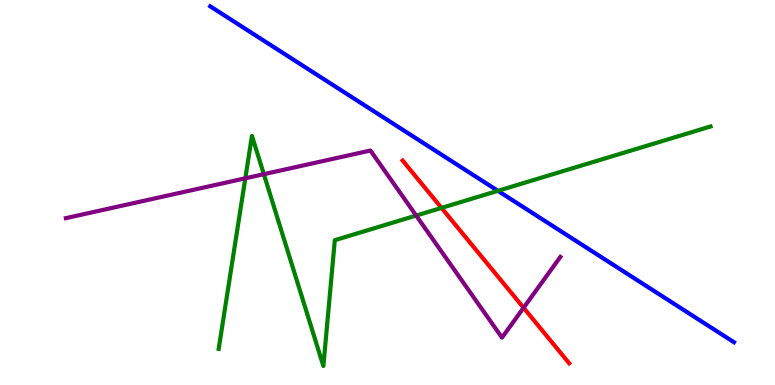[{'lines': ['blue', 'red'], 'intersections': []}, {'lines': ['green', 'red'], 'intersections': [{'x': 5.7, 'y': 4.6}]}, {'lines': ['purple', 'red'], 'intersections': [{'x': 6.76, 'y': 2.01}]}, {'lines': ['blue', 'green'], 'intersections': [{'x': 6.42, 'y': 5.04}]}, {'lines': ['blue', 'purple'], 'intersections': []}, {'lines': ['green', 'purple'], 'intersections': [{'x': 3.17, 'y': 5.37}, {'x': 3.4, 'y': 5.48}, {'x': 5.37, 'y': 4.4}]}]